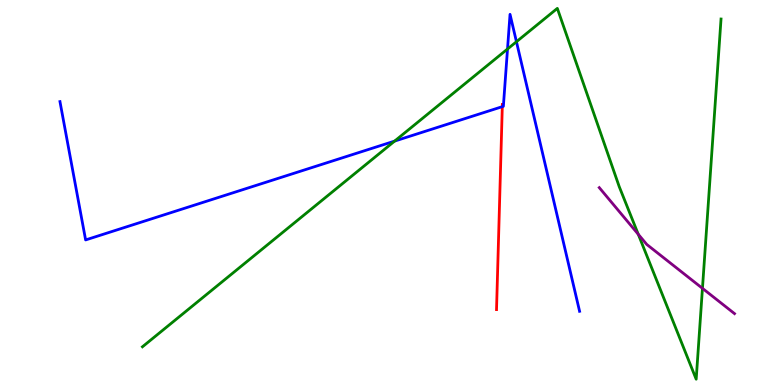[{'lines': ['blue', 'red'], 'intersections': [{'x': 6.48, 'y': 7.23}]}, {'lines': ['green', 'red'], 'intersections': []}, {'lines': ['purple', 'red'], 'intersections': []}, {'lines': ['blue', 'green'], 'intersections': [{'x': 5.09, 'y': 6.34}, {'x': 6.55, 'y': 8.73}, {'x': 6.66, 'y': 8.92}]}, {'lines': ['blue', 'purple'], 'intersections': []}, {'lines': ['green', 'purple'], 'intersections': [{'x': 8.24, 'y': 3.91}, {'x': 9.06, 'y': 2.51}]}]